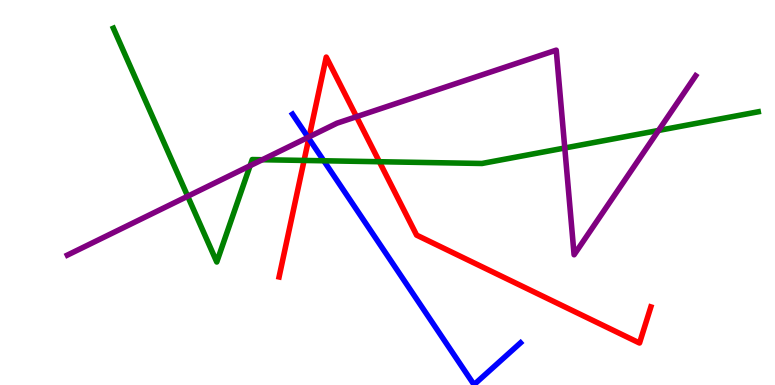[{'lines': ['blue', 'red'], 'intersections': [{'x': 3.98, 'y': 6.4}]}, {'lines': ['green', 'red'], 'intersections': [{'x': 3.92, 'y': 5.83}, {'x': 4.89, 'y': 5.8}]}, {'lines': ['purple', 'red'], 'intersections': [{'x': 3.99, 'y': 6.45}, {'x': 4.6, 'y': 6.97}]}, {'lines': ['blue', 'green'], 'intersections': [{'x': 4.18, 'y': 5.82}]}, {'lines': ['blue', 'purple'], 'intersections': [{'x': 3.97, 'y': 6.43}]}, {'lines': ['green', 'purple'], 'intersections': [{'x': 2.42, 'y': 4.9}, {'x': 3.23, 'y': 5.7}, {'x': 3.38, 'y': 5.85}, {'x': 7.29, 'y': 6.16}, {'x': 8.5, 'y': 6.61}]}]